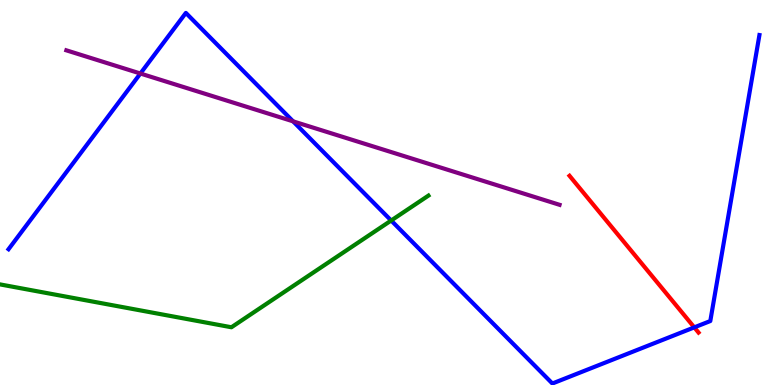[{'lines': ['blue', 'red'], 'intersections': [{'x': 8.96, 'y': 1.5}]}, {'lines': ['green', 'red'], 'intersections': []}, {'lines': ['purple', 'red'], 'intersections': []}, {'lines': ['blue', 'green'], 'intersections': [{'x': 5.05, 'y': 4.27}]}, {'lines': ['blue', 'purple'], 'intersections': [{'x': 1.81, 'y': 8.09}, {'x': 3.78, 'y': 6.85}]}, {'lines': ['green', 'purple'], 'intersections': []}]